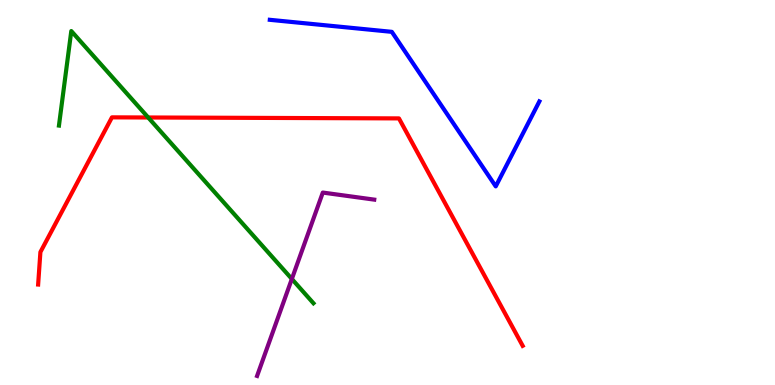[{'lines': ['blue', 'red'], 'intersections': []}, {'lines': ['green', 'red'], 'intersections': [{'x': 1.91, 'y': 6.95}]}, {'lines': ['purple', 'red'], 'intersections': []}, {'lines': ['blue', 'green'], 'intersections': []}, {'lines': ['blue', 'purple'], 'intersections': []}, {'lines': ['green', 'purple'], 'intersections': [{'x': 3.77, 'y': 2.75}]}]